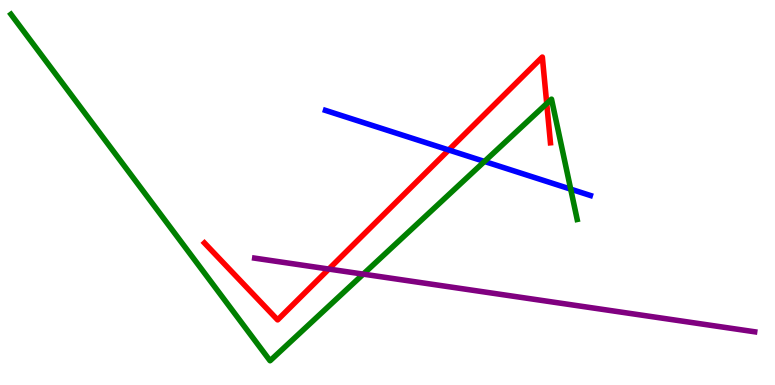[{'lines': ['blue', 'red'], 'intersections': [{'x': 5.79, 'y': 6.1}]}, {'lines': ['green', 'red'], 'intersections': [{'x': 7.05, 'y': 7.31}]}, {'lines': ['purple', 'red'], 'intersections': [{'x': 4.24, 'y': 3.01}]}, {'lines': ['blue', 'green'], 'intersections': [{'x': 6.25, 'y': 5.81}, {'x': 7.36, 'y': 5.09}]}, {'lines': ['blue', 'purple'], 'intersections': []}, {'lines': ['green', 'purple'], 'intersections': [{'x': 4.69, 'y': 2.88}]}]